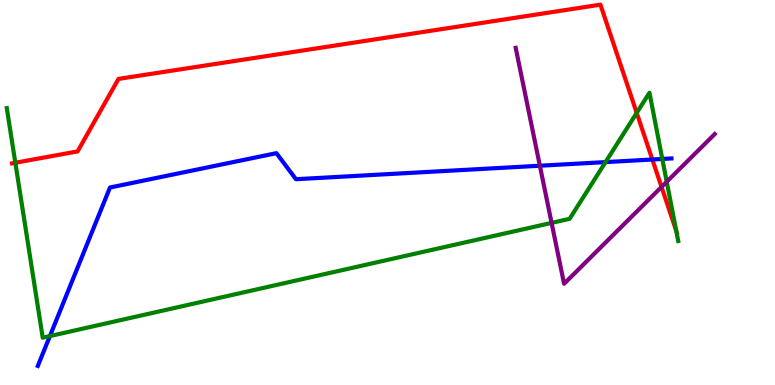[{'lines': ['blue', 'red'], 'intersections': [{'x': 8.42, 'y': 5.86}]}, {'lines': ['green', 'red'], 'intersections': [{'x': 0.198, 'y': 5.77}, {'x': 8.22, 'y': 7.07}, {'x': 8.73, 'y': 4.0}]}, {'lines': ['purple', 'red'], 'intersections': [{'x': 8.54, 'y': 5.14}]}, {'lines': ['blue', 'green'], 'intersections': [{'x': 0.644, 'y': 1.27}, {'x': 7.81, 'y': 5.79}, {'x': 8.55, 'y': 5.87}]}, {'lines': ['blue', 'purple'], 'intersections': [{'x': 6.97, 'y': 5.7}]}, {'lines': ['green', 'purple'], 'intersections': [{'x': 7.12, 'y': 4.21}, {'x': 8.6, 'y': 5.28}]}]